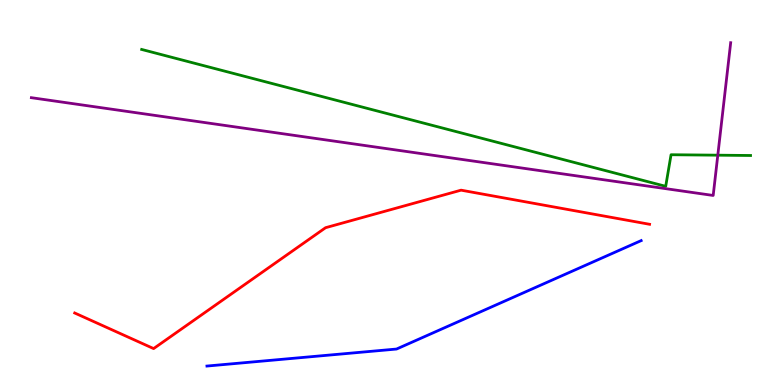[{'lines': ['blue', 'red'], 'intersections': []}, {'lines': ['green', 'red'], 'intersections': []}, {'lines': ['purple', 'red'], 'intersections': []}, {'lines': ['blue', 'green'], 'intersections': []}, {'lines': ['blue', 'purple'], 'intersections': []}, {'lines': ['green', 'purple'], 'intersections': [{'x': 9.26, 'y': 5.97}]}]